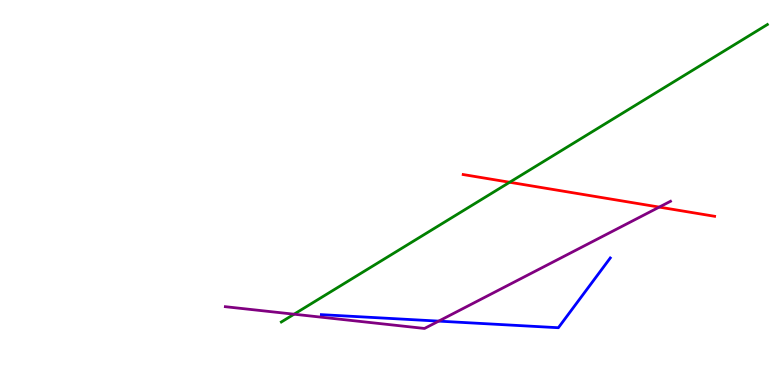[{'lines': ['blue', 'red'], 'intersections': []}, {'lines': ['green', 'red'], 'intersections': [{'x': 6.58, 'y': 5.27}]}, {'lines': ['purple', 'red'], 'intersections': [{'x': 8.51, 'y': 4.62}]}, {'lines': ['blue', 'green'], 'intersections': []}, {'lines': ['blue', 'purple'], 'intersections': [{'x': 5.66, 'y': 1.66}]}, {'lines': ['green', 'purple'], 'intersections': [{'x': 3.79, 'y': 1.84}]}]